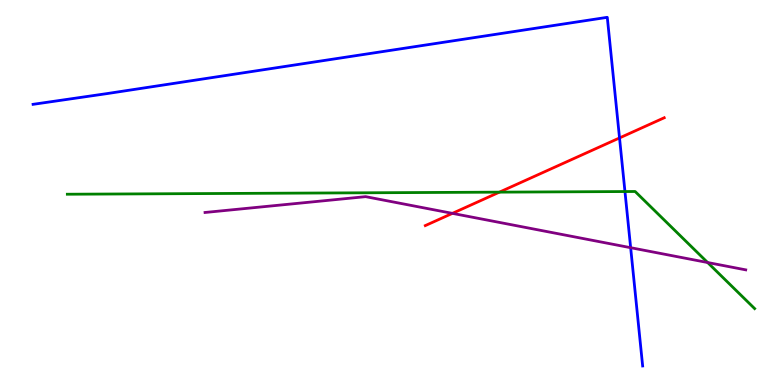[{'lines': ['blue', 'red'], 'intersections': [{'x': 7.99, 'y': 6.42}]}, {'lines': ['green', 'red'], 'intersections': [{'x': 6.44, 'y': 5.01}]}, {'lines': ['purple', 'red'], 'intersections': [{'x': 5.84, 'y': 4.46}]}, {'lines': ['blue', 'green'], 'intersections': [{'x': 8.06, 'y': 5.02}]}, {'lines': ['blue', 'purple'], 'intersections': [{'x': 8.14, 'y': 3.57}]}, {'lines': ['green', 'purple'], 'intersections': [{'x': 9.13, 'y': 3.18}]}]